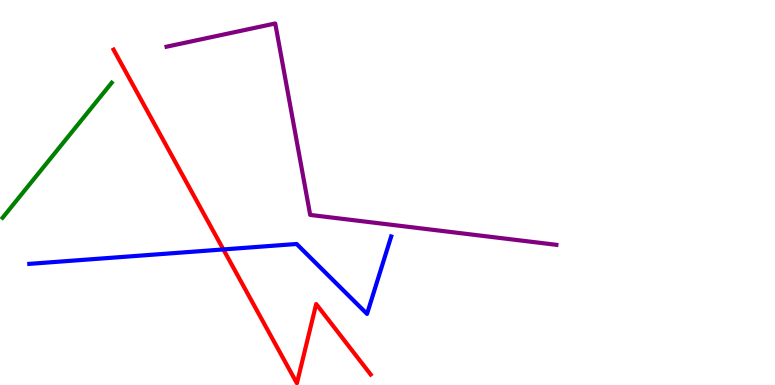[{'lines': ['blue', 'red'], 'intersections': [{'x': 2.88, 'y': 3.52}]}, {'lines': ['green', 'red'], 'intersections': []}, {'lines': ['purple', 'red'], 'intersections': []}, {'lines': ['blue', 'green'], 'intersections': []}, {'lines': ['blue', 'purple'], 'intersections': []}, {'lines': ['green', 'purple'], 'intersections': []}]